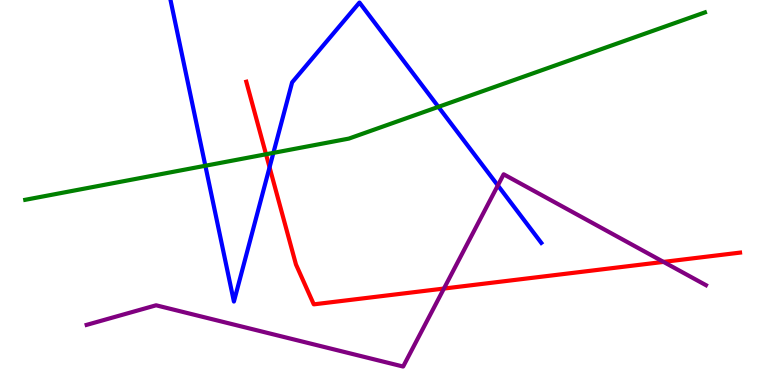[{'lines': ['blue', 'red'], 'intersections': [{'x': 3.48, 'y': 5.65}]}, {'lines': ['green', 'red'], 'intersections': [{'x': 3.43, 'y': 5.99}]}, {'lines': ['purple', 'red'], 'intersections': [{'x': 5.73, 'y': 2.51}, {'x': 8.56, 'y': 3.2}]}, {'lines': ['blue', 'green'], 'intersections': [{'x': 2.65, 'y': 5.69}, {'x': 3.53, 'y': 6.03}, {'x': 5.66, 'y': 7.22}]}, {'lines': ['blue', 'purple'], 'intersections': [{'x': 6.42, 'y': 5.18}]}, {'lines': ['green', 'purple'], 'intersections': []}]